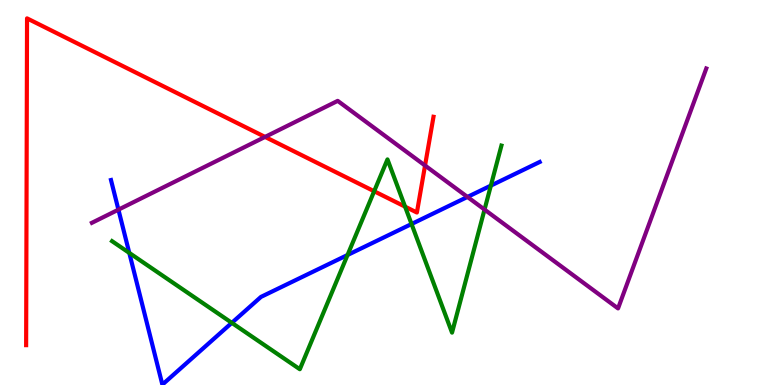[{'lines': ['blue', 'red'], 'intersections': []}, {'lines': ['green', 'red'], 'intersections': [{'x': 4.83, 'y': 5.03}, {'x': 5.23, 'y': 4.63}]}, {'lines': ['purple', 'red'], 'intersections': [{'x': 3.42, 'y': 6.44}, {'x': 5.48, 'y': 5.7}]}, {'lines': ['blue', 'green'], 'intersections': [{'x': 1.67, 'y': 3.43}, {'x': 2.99, 'y': 1.61}, {'x': 4.48, 'y': 3.38}, {'x': 5.31, 'y': 4.18}, {'x': 6.33, 'y': 5.18}]}, {'lines': ['blue', 'purple'], 'intersections': [{'x': 1.53, 'y': 4.55}, {'x': 6.03, 'y': 4.88}]}, {'lines': ['green', 'purple'], 'intersections': [{'x': 6.25, 'y': 4.56}]}]